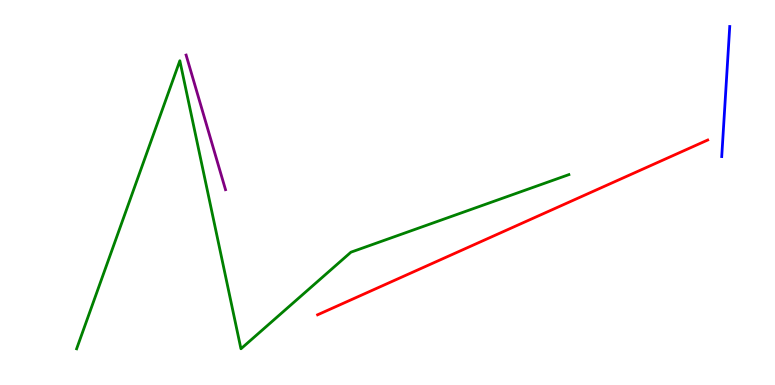[{'lines': ['blue', 'red'], 'intersections': []}, {'lines': ['green', 'red'], 'intersections': []}, {'lines': ['purple', 'red'], 'intersections': []}, {'lines': ['blue', 'green'], 'intersections': []}, {'lines': ['blue', 'purple'], 'intersections': []}, {'lines': ['green', 'purple'], 'intersections': []}]